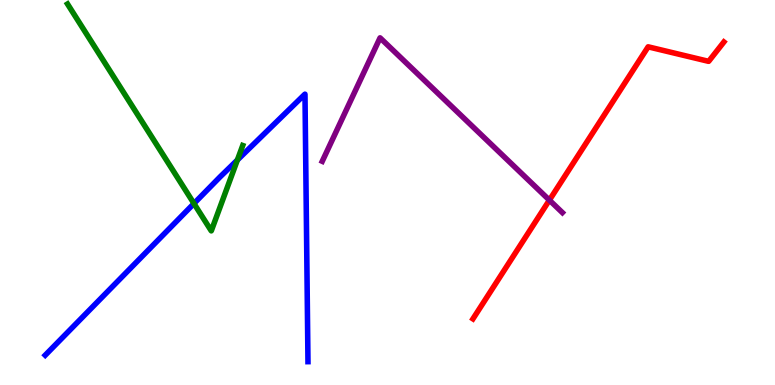[{'lines': ['blue', 'red'], 'intersections': []}, {'lines': ['green', 'red'], 'intersections': []}, {'lines': ['purple', 'red'], 'intersections': [{'x': 7.09, 'y': 4.8}]}, {'lines': ['blue', 'green'], 'intersections': [{'x': 2.5, 'y': 4.71}, {'x': 3.06, 'y': 5.84}]}, {'lines': ['blue', 'purple'], 'intersections': []}, {'lines': ['green', 'purple'], 'intersections': []}]